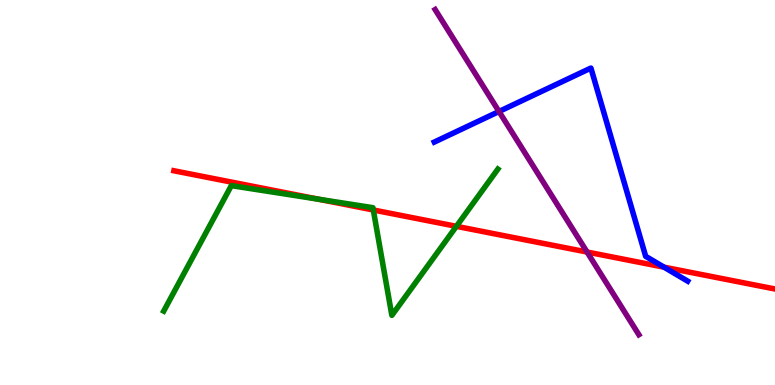[{'lines': ['blue', 'red'], 'intersections': [{'x': 8.57, 'y': 3.06}]}, {'lines': ['green', 'red'], 'intersections': [{'x': 4.11, 'y': 4.82}, {'x': 4.82, 'y': 4.55}, {'x': 5.89, 'y': 4.12}]}, {'lines': ['purple', 'red'], 'intersections': [{'x': 7.57, 'y': 3.45}]}, {'lines': ['blue', 'green'], 'intersections': []}, {'lines': ['blue', 'purple'], 'intersections': [{'x': 6.44, 'y': 7.1}]}, {'lines': ['green', 'purple'], 'intersections': []}]